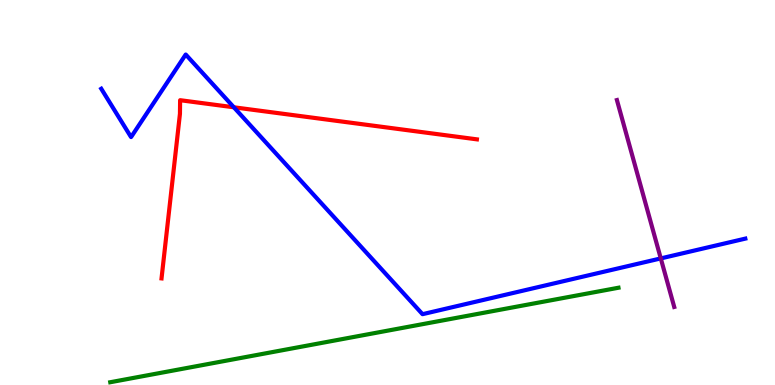[{'lines': ['blue', 'red'], 'intersections': [{'x': 3.02, 'y': 7.21}]}, {'lines': ['green', 'red'], 'intersections': []}, {'lines': ['purple', 'red'], 'intersections': []}, {'lines': ['blue', 'green'], 'intersections': []}, {'lines': ['blue', 'purple'], 'intersections': [{'x': 8.53, 'y': 3.29}]}, {'lines': ['green', 'purple'], 'intersections': []}]